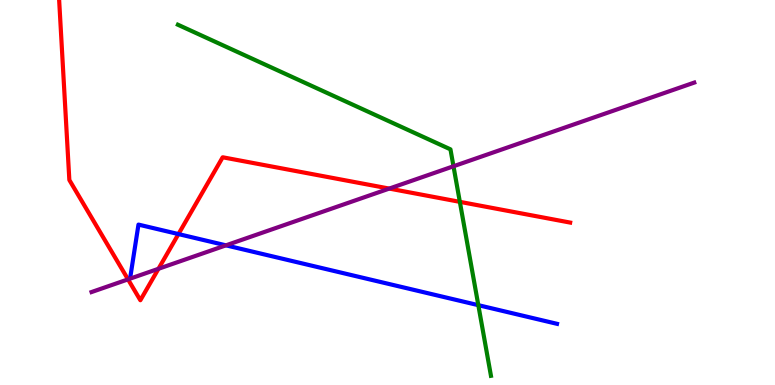[{'lines': ['blue', 'red'], 'intersections': [{'x': 2.3, 'y': 3.92}]}, {'lines': ['green', 'red'], 'intersections': [{'x': 5.93, 'y': 4.76}]}, {'lines': ['purple', 'red'], 'intersections': [{'x': 1.65, 'y': 2.74}, {'x': 2.04, 'y': 3.02}, {'x': 5.02, 'y': 5.1}]}, {'lines': ['blue', 'green'], 'intersections': [{'x': 6.17, 'y': 2.07}]}, {'lines': ['blue', 'purple'], 'intersections': [{'x': 2.92, 'y': 3.63}]}, {'lines': ['green', 'purple'], 'intersections': [{'x': 5.85, 'y': 5.68}]}]